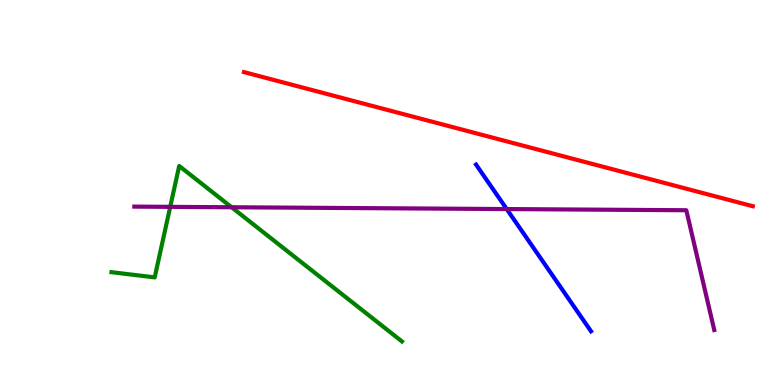[{'lines': ['blue', 'red'], 'intersections': []}, {'lines': ['green', 'red'], 'intersections': []}, {'lines': ['purple', 'red'], 'intersections': []}, {'lines': ['blue', 'green'], 'intersections': []}, {'lines': ['blue', 'purple'], 'intersections': [{'x': 6.54, 'y': 4.57}]}, {'lines': ['green', 'purple'], 'intersections': [{'x': 2.2, 'y': 4.63}, {'x': 2.99, 'y': 4.62}]}]